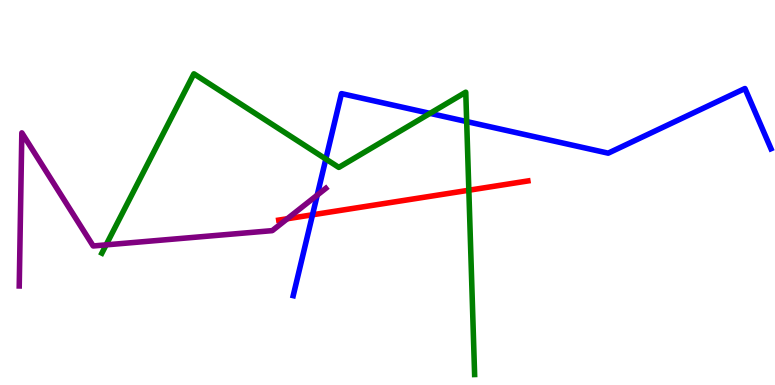[{'lines': ['blue', 'red'], 'intersections': [{'x': 4.03, 'y': 4.42}]}, {'lines': ['green', 'red'], 'intersections': [{'x': 6.05, 'y': 5.06}]}, {'lines': ['purple', 'red'], 'intersections': [{'x': 3.71, 'y': 4.32}]}, {'lines': ['blue', 'green'], 'intersections': [{'x': 4.2, 'y': 5.87}, {'x': 5.55, 'y': 7.06}, {'x': 6.02, 'y': 6.84}]}, {'lines': ['blue', 'purple'], 'intersections': [{'x': 4.09, 'y': 4.93}]}, {'lines': ['green', 'purple'], 'intersections': [{'x': 1.37, 'y': 3.64}]}]